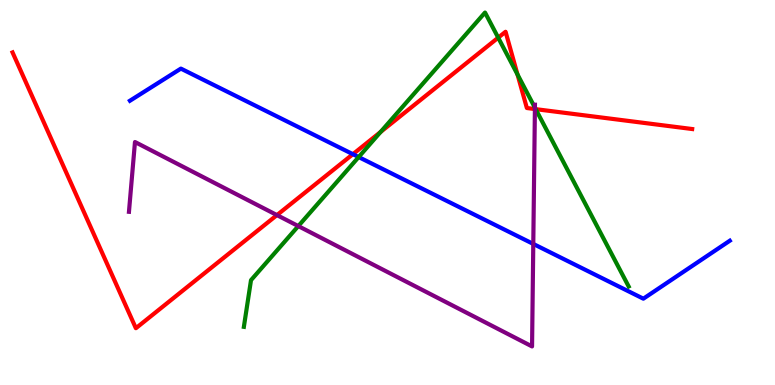[{'lines': ['blue', 'red'], 'intersections': [{'x': 4.55, 'y': 6.0}]}, {'lines': ['green', 'red'], 'intersections': [{'x': 4.91, 'y': 6.57}, {'x': 6.43, 'y': 9.02}, {'x': 6.68, 'y': 8.07}, {'x': 6.91, 'y': 7.17}]}, {'lines': ['purple', 'red'], 'intersections': [{'x': 3.57, 'y': 4.41}, {'x': 6.9, 'y': 7.17}]}, {'lines': ['blue', 'green'], 'intersections': [{'x': 4.63, 'y': 5.92}]}, {'lines': ['blue', 'purple'], 'intersections': [{'x': 6.88, 'y': 3.66}]}, {'lines': ['green', 'purple'], 'intersections': [{'x': 3.85, 'y': 4.13}, {'x': 6.9, 'y': 7.2}]}]